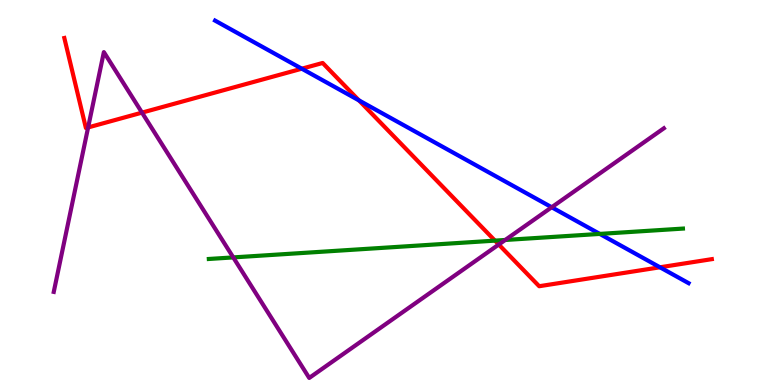[{'lines': ['blue', 'red'], 'intersections': [{'x': 3.89, 'y': 8.22}, {'x': 4.63, 'y': 7.39}, {'x': 8.52, 'y': 3.06}]}, {'lines': ['green', 'red'], 'intersections': [{'x': 6.39, 'y': 3.75}]}, {'lines': ['purple', 'red'], 'intersections': [{'x': 1.14, 'y': 6.69}, {'x': 1.83, 'y': 7.07}, {'x': 6.44, 'y': 3.65}]}, {'lines': ['blue', 'green'], 'intersections': [{'x': 7.74, 'y': 3.92}]}, {'lines': ['blue', 'purple'], 'intersections': [{'x': 7.12, 'y': 4.62}]}, {'lines': ['green', 'purple'], 'intersections': [{'x': 3.01, 'y': 3.31}, {'x': 6.52, 'y': 3.77}]}]